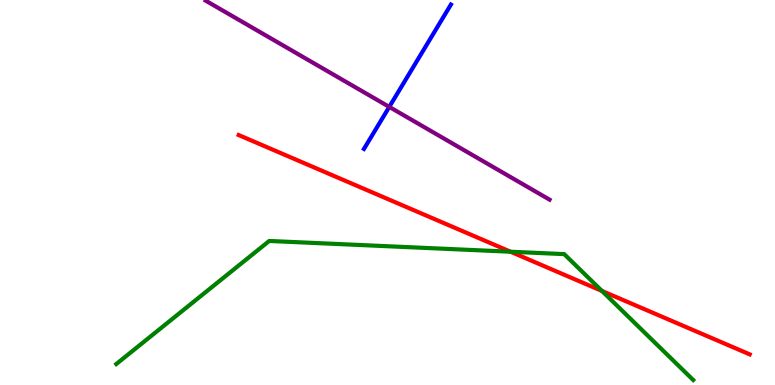[{'lines': ['blue', 'red'], 'intersections': []}, {'lines': ['green', 'red'], 'intersections': [{'x': 6.59, 'y': 3.46}, {'x': 7.77, 'y': 2.44}]}, {'lines': ['purple', 'red'], 'intersections': []}, {'lines': ['blue', 'green'], 'intersections': []}, {'lines': ['blue', 'purple'], 'intersections': [{'x': 5.02, 'y': 7.22}]}, {'lines': ['green', 'purple'], 'intersections': []}]